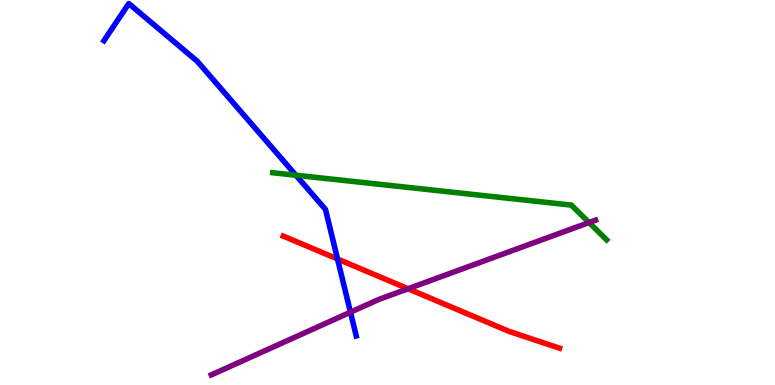[{'lines': ['blue', 'red'], 'intersections': [{'x': 4.36, 'y': 3.27}]}, {'lines': ['green', 'red'], 'intersections': []}, {'lines': ['purple', 'red'], 'intersections': [{'x': 5.27, 'y': 2.5}]}, {'lines': ['blue', 'green'], 'intersections': [{'x': 3.82, 'y': 5.45}]}, {'lines': ['blue', 'purple'], 'intersections': [{'x': 4.52, 'y': 1.89}]}, {'lines': ['green', 'purple'], 'intersections': [{'x': 7.6, 'y': 4.22}]}]